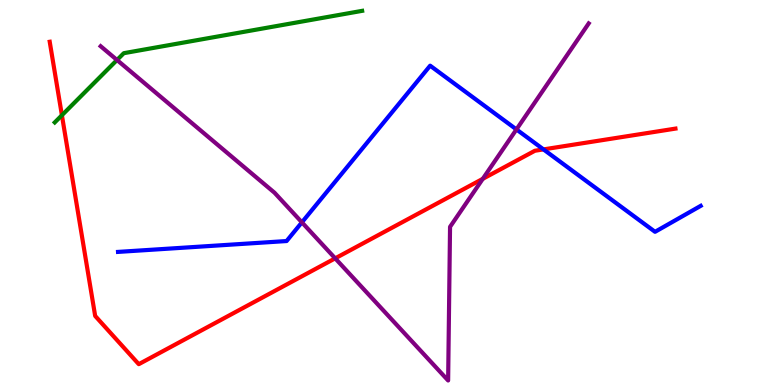[{'lines': ['blue', 'red'], 'intersections': [{'x': 7.01, 'y': 6.12}]}, {'lines': ['green', 'red'], 'intersections': [{'x': 0.799, 'y': 7.01}]}, {'lines': ['purple', 'red'], 'intersections': [{'x': 4.33, 'y': 3.29}, {'x': 6.23, 'y': 5.36}]}, {'lines': ['blue', 'green'], 'intersections': []}, {'lines': ['blue', 'purple'], 'intersections': [{'x': 3.9, 'y': 4.22}, {'x': 6.66, 'y': 6.64}]}, {'lines': ['green', 'purple'], 'intersections': [{'x': 1.51, 'y': 8.44}]}]